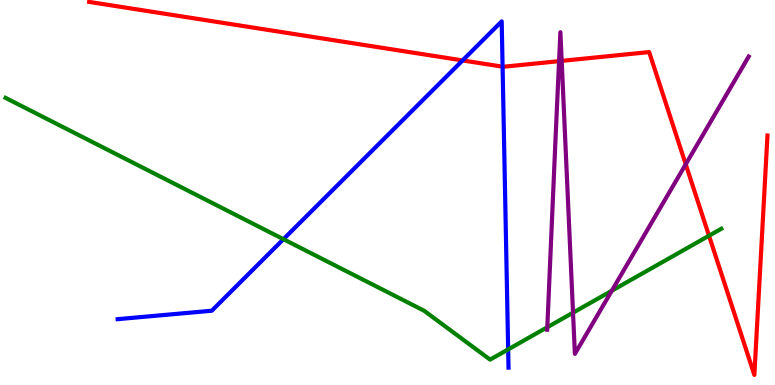[{'lines': ['blue', 'red'], 'intersections': [{'x': 5.97, 'y': 8.43}, {'x': 6.49, 'y': 8.27}]}, {'lines': ['green', 'red'], 'intersections': [{'x': 9.15, 'y': 3.88}]}, {'lines': ['purple', 'red'], 'intersections': [{'x': 7.21, 'y': 8.41}, {'x': 7.25, 'y': 8.42}, {'x': 8.85, 'y': 5.73}]}, {'lines': ['blue', 'green'], 'intersections': [{'x': 3.66, 'y': 3.79}, {'x': 6.56, 'y': 0.925}]}, {'lines': ['blue', 'purple'], 'intersections': []}, {'lines': ['green', 'purple'], 'intersections': [{'x': 7.06, 'y': 1.5}, {'x': 7.39, 'y': 1.88}, {'x': 7.89, 'y': 2.45}]}]